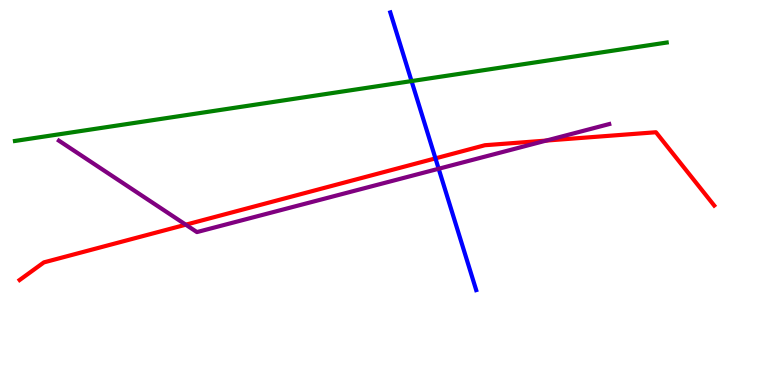[{'lines': ['blue', 'red'], 'intersections': [{'x': 5.62, 'y': 5.89}]}, {'lines': ['green', 'red'], 'intersections': []}, {'lines': ['purple', 'red'], 'intersections': [{'x': 2.4, 'y': 4.16}, {'x': 7.05, 'y': 6.35}]}, {'lines': ['blue', 'green'], 'intersections': [{'x': 5.31, 'y': 7.89}]}, {'lines': ['blue', 'purple'], 'intersections': [{'x': 5.66, 'y': 5.62}]}, {'lines': ['green', 'purple'], 'intersections': []}]